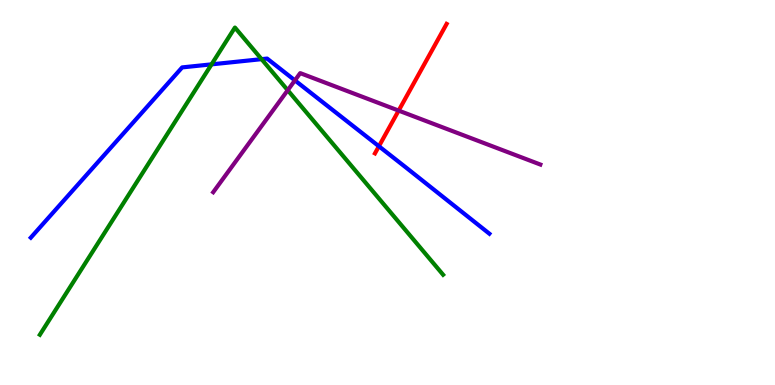[{'lines': ['blue', 'red'], 'intersections': [{'x': 4.89, 'y': 6.2}]}, {'lines': ['green', 'red'], 'intersections': []}, {'lines': ['purple', 'red'], 'intersections': [{'x': 5.14, 'y': 7.13}]}, {'lines': ['blue', 'green'], 'intersections': [{'x': 2.73, 'y': 8.33}, {'x': 3.37, 'y': 8.46}]}, {'lines': ['blue', 'purple'], 'intersections': [{'x': 3.81, 'y': 7.91}]}, {'lines': ['green', 'purple'], 'intersections': [{'x': 3.71, 'y': 7.66}]}]